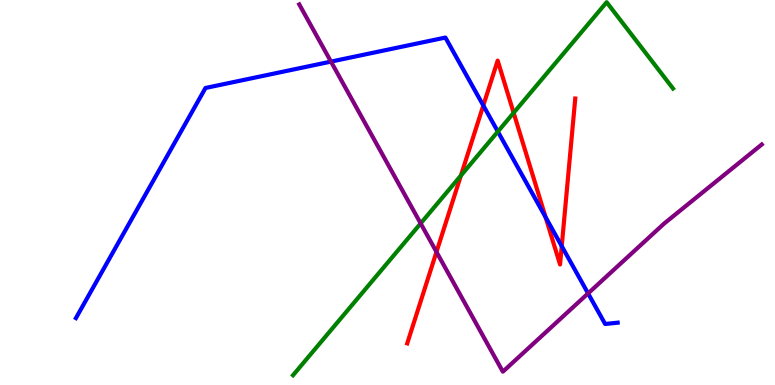[{'lines': ['blue', 'red'], 'intersections': [{'x': 6.24, 'y': 7.26}, {'x': 7.04, 'y': 4.36}, {'x': 7.25, 'y': 3.61}]}, {'lines': ['green', 'red'], 'intersections': [{'x': 5.95, 'y': 5.44}, {'x': 6.63, 'y': 7.07}]}, {'lines': ['purple', 'red'], 'intersections': [{'x': 5.63, 'y': 3.46}]}, {'lines': ['blue', 'green'], 'intersections': [{'x': 6.42, 'y': 6.58}]}, {'lines': ['blue', 'purple'], 'intersections': [{'x': 4.27, 'y': 8.4}, {'x': 7.59, 'y': 2.38}]}, {'lines': ['green', 'purple'], 'intersections': [{'x': 5.43, 'y': 4.2}]}]